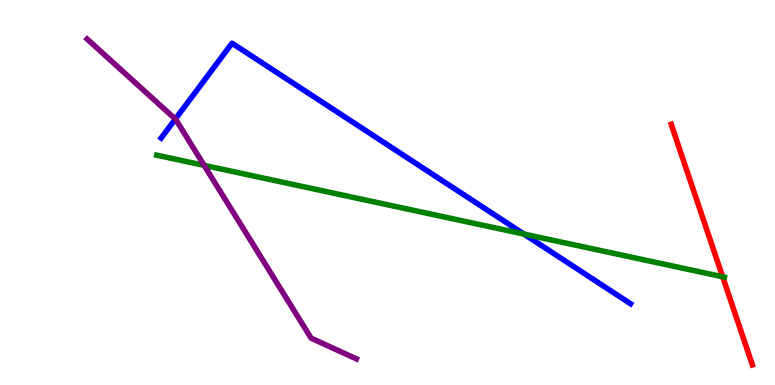[{'lines': ['blue', 'red'], 'intersections': []}, {'lines': ['green', 'red'], 'intersections': [{'x': 9.32, 'y': 2.81}]}, {'lines': ['purple', 'red'], 'intersections': []}, {'lines': ['blue', 'green'], 'intersections': [{'x': 6.76, 'y': 3.92}]}, {'lines': ['blue', 'purple'], 'intersections': [{'x': 2.26, 'y': 6.91}]}, {'lines': ['green', 'purple'], 'intersections': [{'x': 2.63, 'y': 5.7}]}]